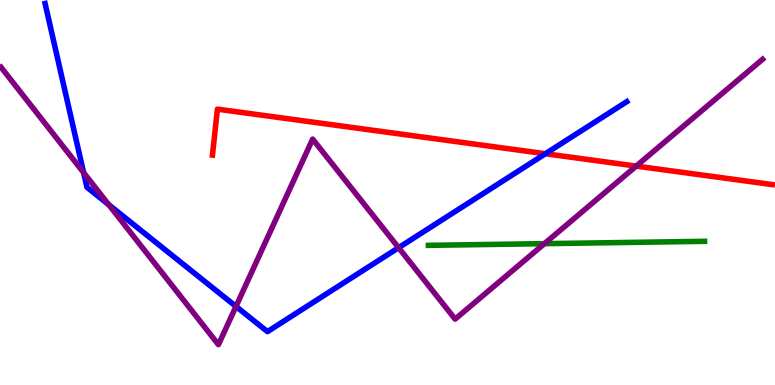[{'lines': ['blue', 'red'], 'intersections': [{'x': 7.04, 'y': 6.01}]}, {'lines': ['green', 'red'], 'intersections': []}, {'lines': ['purple', 'red'], 'intersections': [{'x': 8.21, 'y': 5.69}]}, {'lines': ['blue', 'green'], 'intersections': []}, {'lines': ['blue', 'purple'], 'intersections': [{'x': 1.08, 'y': 5.52}, {'x': 1.4, 'y': 4.68}, {'x': 3.04, 'y': 2.04}, {'x': 5.14, 'y': 3.57}]}, {'lines': ['green', 'purple'], 'intersections': [{'x': 7.02, 'y': 3.67}]}]